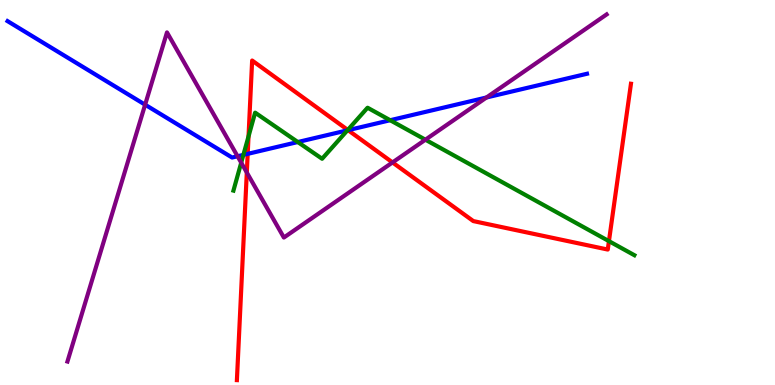[{'lines': ['blue', 'red'], 'intersections': [{'x': 3.2, 'y': 6.0}, {'x': 4.49, 'y': 6.62}]}, {'lines': ['green', 'red'], 'intersections': [{'x': 3.21, 'y': 6.46}, {'x': 4.49, 'y': 6.62}, {'x': 7.86, 'y': 3.74}]}, {'lines': ['purple', 'red'], 'intersections': [{'x': 3.18, 'y': 5.52}, {'x': 5.06, 'y': 5.78}]}, {'lines': ['blue', 'green'], 'intersections': [{'x': 3.14, 'y': 5.98}, {'x': 3.84, 'y': 6.31}, {'x': 4.48, 'y': 6.62}, {'x': 5.03, 'y': 6.88}]}, {'lines': ['blue', 'purple'], 'intersections': [{'x': 1.87, 'y': 7.28}, {'x': 3.07, 'y': 5.94}, {'x': 6.28, 'y': 7.47}]}, {'lines': ['green', 'purple'], 'intersections': [{'x': 3.11, 'y': 5.77}, {'x': 5.49, 'y': 6.37}]}]